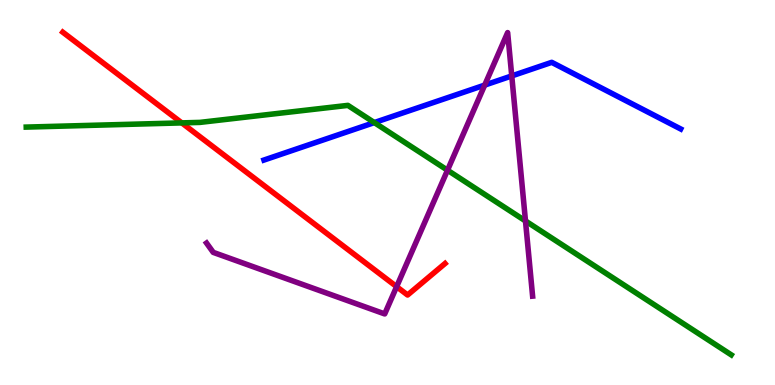[{'lines': ['blue', 'red'], 'intersections': []}, {'lines': ['green', 'red'], 'intersections': [{'x': 2.35, 'y': 6.81}]}, {'lines': ['purple', 'red'], 'intersections': [{'x': 5.12, 'y': 2.55}]}, {'lines': ['blue', 'green'], 'intersections': [{'x': 4.83, 'y': 6.82}]}, {'lines': ['blue', 'purple'], 'intersections': [{'x': 6.25, 'y': 7.79}, {'x': 6.6, 'y': 8.03}]}, {'lines': ['green', 'purple'], 'intersections': [{'x': 5.77, 'y': 5.58}, {'x': 6.78, 'y': 4.26}]}]